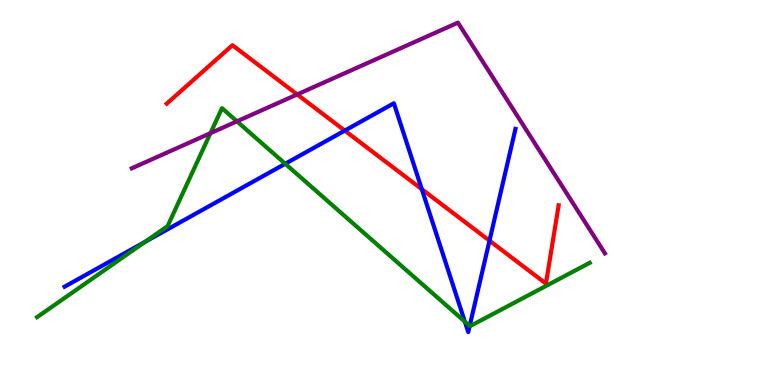[{'lines': ['blue', 'red'], 'intersections': [{'x': 4.45, 'y': 6.61}, {'x': 5.44, 'y': 5.09}, {'x': 6.32, 'y': 3.75}]}, {'lines': ['green', 'red'], 'intersections': []}, {'lines': ['purple', 'red'], 'intersections': [{'x': 3.83, 'y': 7.55}]}, {'lines': ['blue', 'green'], 'intersections': [{'x': 1.87, 'y': 3.72}, {'x': 3.68, 'y': 5.75}, {'x': 6.0, 'y': 1.65}, {'x': 6.06, 'y': 1.54}]}, {'lines': ['blue', 'purple'], 'intersections': []}, {'lines': ['green', 'purple'], 'intersections': [{'x': 2.72, 'y': 6.54}, {'x': 3.06, 'y': 6.85}]}]